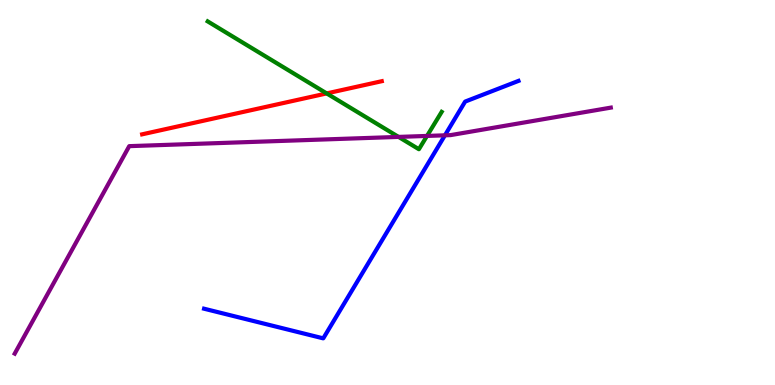[{'lines': ['blue', 'red'], 'intersections': []}, {'lines': ['green', 'red'], 'intersections': [{'x': 4.22, 'y': 7.57}]}, {'lines': ['purple', 'red'], 'intersections': []}, {'lines': ['blue', 'green'], 'intersections': []}, {'lines': ['blue', 'purple'], 'intersections': [{'x': 5.74, 'y': 6.49}]}, {'lines': ['green', 'purple'], 'intersections': [{'x': 5.14, 'y': 6.44}, {'x': 5.51, 'y': 6.47}]}]